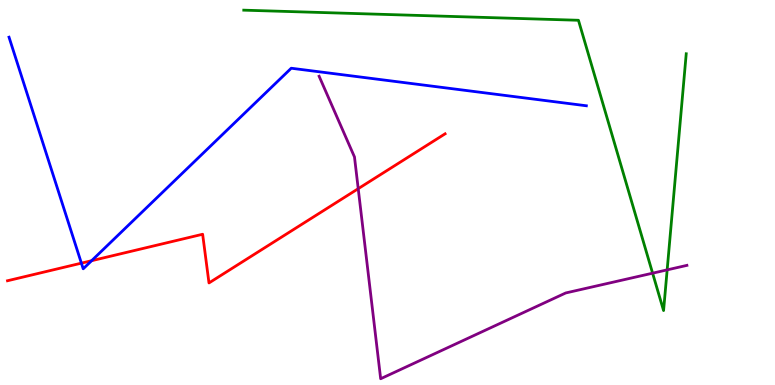[{'lines': ['blue', 'red'], 'intersections': [{'x': 1.05, 'y': 3.17}, {'x': 1.18, 'y': 3.23}]}, {'lines': ['green', 'red'], 'intersections': []}, {'lines': ['purple', 'red'], 'intersections': [{'x': 4.62, 'y': 5.1}]}, {'lines': ['blue', 'green'], 'intersections': []}, {'lines': ['blue', 'purple'], 'intersections': []}, {'lines': ['green', 'purple'], 'intersections': [{'x': 8.42, 'y': 2.9}, {'x': 8.61, 'y': 2.99}]}]